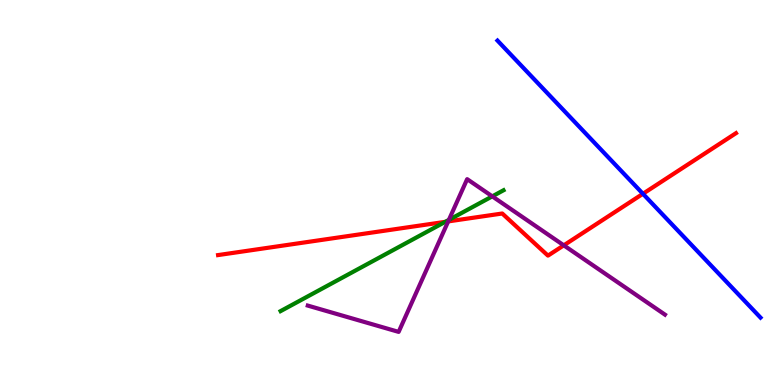[{'lines': ['blue', 'red'], 'intersections': [{'x': 8.3, 'y': 4.97}]}, {'lines': ['green', 'red'], 'intersections': [{'x': 5.75, 'y': 4.24}]}, {'lines': ['purple', 'red'], 'intersections': [{'x': 5.78, 'y': 4.25}, {'x': 7.27, 'y': 3.63}]}, {'lines': ['blue', 'green'], 'intersections': []}, {'lines': ['blue', 'purple'], 'intersections': []}, {'lines': ['green', 'purple'], 'intersections': [{'x': 5.79, 'y': 4.29}, {'x': 6.35, 'y': 4.9}]}]